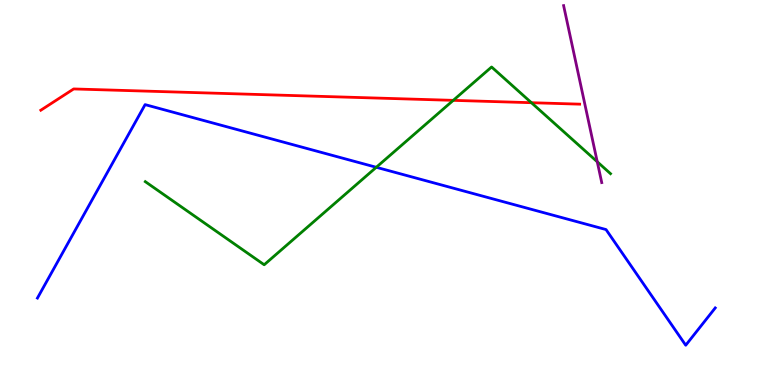[{'lines': ['blue', 'red'], 'intersections': []}, {'lines': ['green', 'red'], 'intersections': [{'x': 5.85, 'y': 7.39}, {'x': 6.86, 'y': 7.33}]}, {'lines': ['purple', 'red'], 'intersections': []}, {'lines': ['blue', 'green'], 'intersections': [{'x': 4.86, 'y': 5.65}]}, {'lines': ['blue', 'purple'], 'intersections': []}, {'lines': ['green', 'purple'], 'intersections': [{'x': 7.71, 'y': 5.8}]}]